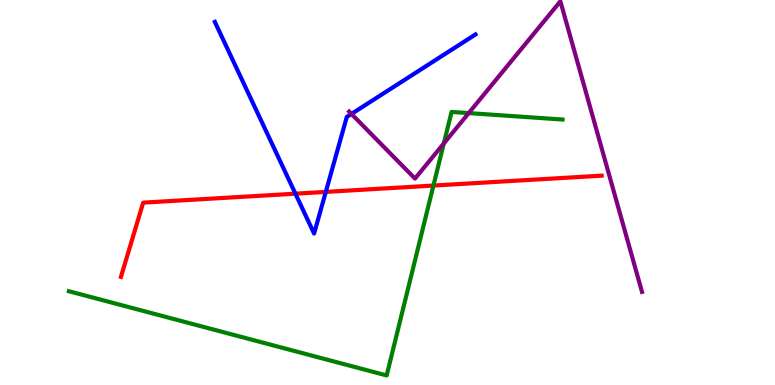[{'lines': ['blue', 'red'], 'intersections': [{'x': 3.81, 'y': 4.97}, {'x': 4.2, 'y': 5.02}]}, {'lines': ['green', 'red'], 'intersections': [{'x': 5.59, 'y': 5.18}]}, {'lines': ['purple', 'red'], 'intersections': []}, {'lines': ['blue', 'green'], 'intersections': []}, {'lines': ['blue', 'purple'], 'intersections': [{'x': 4.53, 'y': 7.04}]}, {'lines': ['green', 'purple'], 'intersections': [{'x': 5.73, 'y': 6.27}, {'x': 6.05, 'y': 7.06}]}]